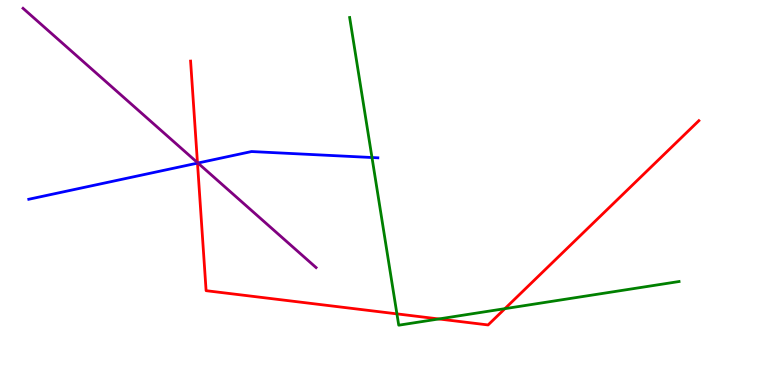[{'lines': ['blue', 'red'], 'intersections': [{'x': 2.55, 'y': 5.76}]}, {'lines': ['green', 'red'], 'intersections': [{'x': 5.12, 'y': 1.85}, {'x': 5.66, 'y': 1.72}, {'x': 6.51, 'y': 1.98}]}, {'lines': ['purple', 'red'], 'intersections': [{'x': 2.55, 'y': 5.78}]}, {'lines': ['blue', 'green'], 'intersections': [{'x': 4.8, 'y': 5.91}]}, {'lines': ['blue', 'purple'], 'intersections': [{'x': 2.55, 'y': 5.77}]}, {'lines': ['green', 'purple'], 'intersections': []}]